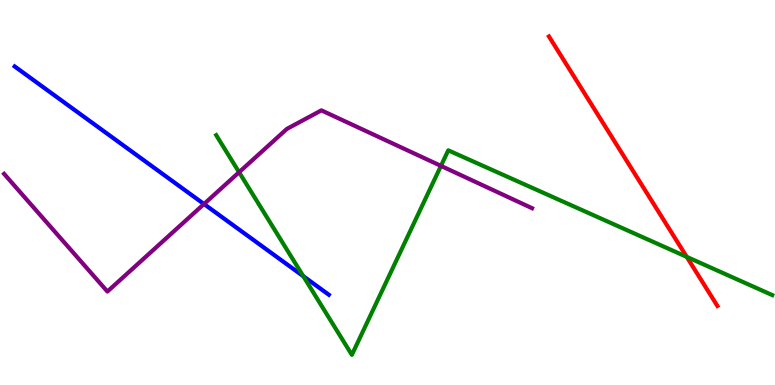[{'lines': ['blue', 'red'], 'intersections': []}, {'lines': ['green', 'red'], 'intersections': [{'x': 8.86, 'y': 3.33}]}, {'lines': ['purple', 'red'], 'intersections': []}, {'lines': ['blue', 'green'], 'intersections': [{'x': 3.91, 'y': 2.83}]}, {'lines': ['blue', 'purple'], 'intersections': [{'x': 2.63, 'y': 4.7}]}, {'lines': ['green', 'purple'], 'intersections': [{'x': 3.08, 'y': 5.53}, {'x': 5.69, 'y': 5.69}]}]